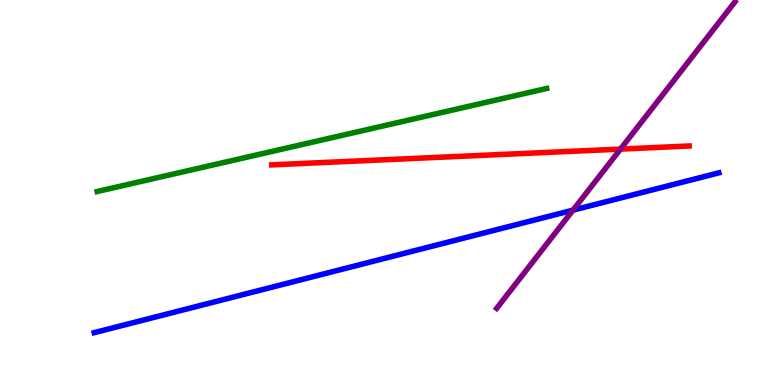[{'lines': ['blue', 'red'], 'intersections': []}, {'lines': ['green', 'red'], 'intersections': []}, {'lines': ['purple', 'red'], 'intersections': [{'x': 8.01, 'y': 6.13}]}, {'lines': ['blue', 'green'], 'intersections': []}, {'lines': ['blue', 'purple'], 'intersections': [{'x': 7.39, 'y': 4.54}]}, {'lines': ['green', 'purple'], 'intersections': []}]